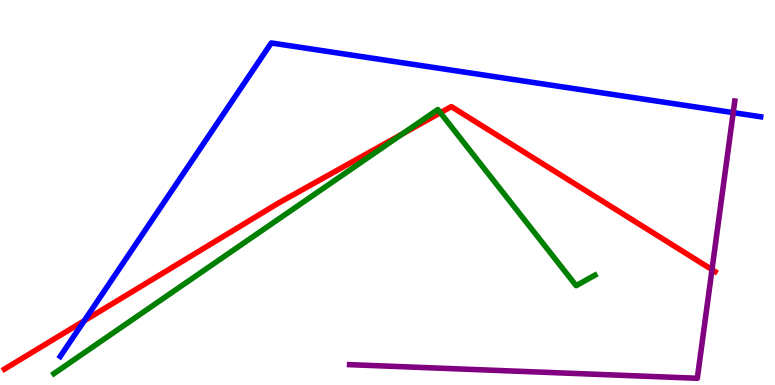[{'lines': ['blue', 'red'], 'intersections': [{'x': 1.09, 'y': 1.67}]}, {'lines': ['green', 'red'], 'intersections': [{'x': 5.19, 'y': 6.52}, {'x': 5.68, 'y': 7.07}]}, {'lines': ['purple', 'red'], 'intersections': [{'x': 9.19, 'y': 3.0}]}, {'lines': ['blue', 'green'], 'intersections': []}, {'lines': ['blue', 'purple'], 'intersections': [{'x': 9.46, 'y': 7.07}]}, {'lines': ['green', 'purple'], 'intersections': []}]